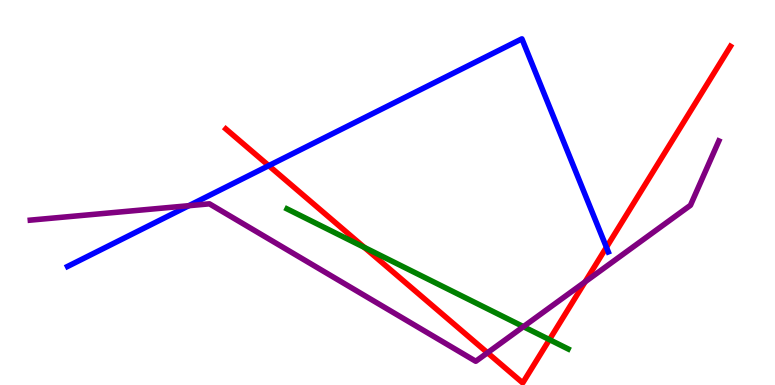[{'lines': ['blue', 'red'], 'intersections': [{'x': 3.47, 'y': 5.7}, {'x': 7.82, 'y': 3.58}]}, {'lines': ['green', 'red'], 'intersections': [{'x': 4.7, 'y': 3.57}, {'x': 7.09, 'y': 1.18}]}, {'lines': ['purple', 'red'], 'intersections': [{'x': 6.29, 'y': 0.837}, {'x': 7.55, 'y': 2.68}]}, {'lines': ['blue', 'green'], 'intersections': []}, {'lines': ['blue', 'purple'], 'intersections': [{'x': 2.44, 'y': 4.66}]}, {'lines': ['green', 'purple'], 'intersections': [{'x': 6.75, 'y': 1.52}]}]